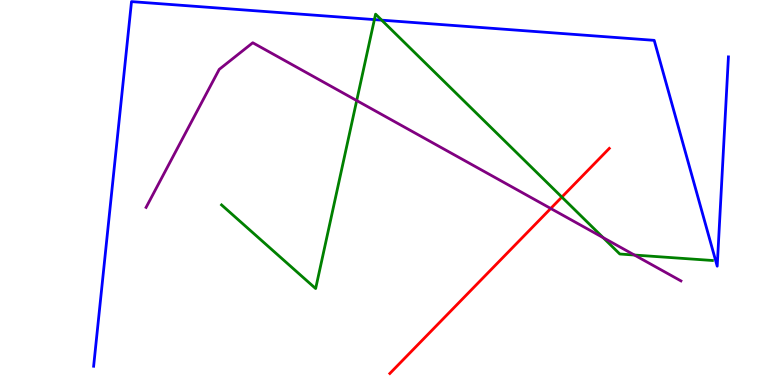[{'lines': ['blue', 'red'], 'intersections': []}, {'lines': ['green', 'red'], 'intersections': [{'x': 7.25, 'y': 4.88}]}, {'lines': ['purple', 'red'], 'intersections': [{'x': 7.11, 'y': 4.59}]}, {'lines': ['blue', 'green'], 'intersections': [{'x': 4.83, 'y': 9.49}, {'x': 4.93, 'y': 9.48}]}, {'lines': ['blue', 'purple'], 'intersections': []}, {'lines': ['green', 'purple'], 'intersections': [{'x': 4.6, 'y': 7.39}, {'x': 7.78, 'y': 3.83}, {'x': 8.19, 'y': 3.38}]}]